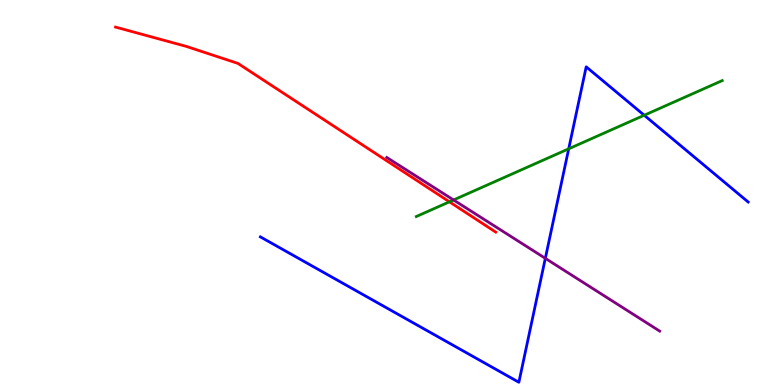[{'lines': ['blue', 'red'], 'intersections': []}, {'lines': ['green', 'red'], 'intersections': [{'x': 5.8, 'y': 4.76}]}, {'lines': ['purple', 'red'], 'intersections': []}, {'lines': ['blue', 'green'], 'intersections': [{'x': 7.34, 'y': 6.13}, {'x': 8.31, 'y': 7.01}]}, {'lines': ['blue', 'purple'], 'intersections': [{'x': 7.04, 'y': 3.29}]}, {'lines': ['green', 'purple'], 'intersections': [{'x': 5.85, 'y': 4.81}]}]